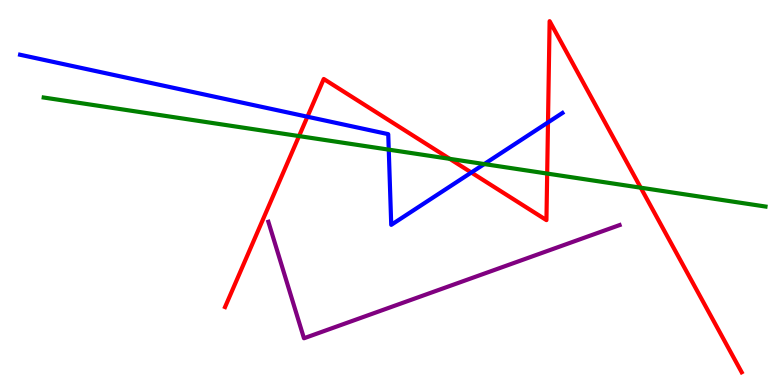[{'lines': ['blue', 'red'], 'intersections': [{'x': 3.97, 'y': 6.97}, {'x': 6.08, 'y': 5.52}, {'x': 7.07, 'y': 6.82}]}, {'lines': ['green', 'red'], 'intersections': [{'x': 3.86, 'y': 6.47}, {'x': 5.8, 'y': 5.87}, {'x': 7.06, 'y': 5.49}, {'x': 8.27, 'y': 5.12}]}, {'lines': ['purple', 'red'], 'intersections': []}, {'lines': ['blue', 'green'], 'intersections': [{'x': 5.02, 'y': 6.11}, {'x': 6.25, 'y': 5.74}]}, {'lines': ['blue', 'purple'], 'intersections': []}, {'lines': ['green', 'purple'], 'intersections': []}]